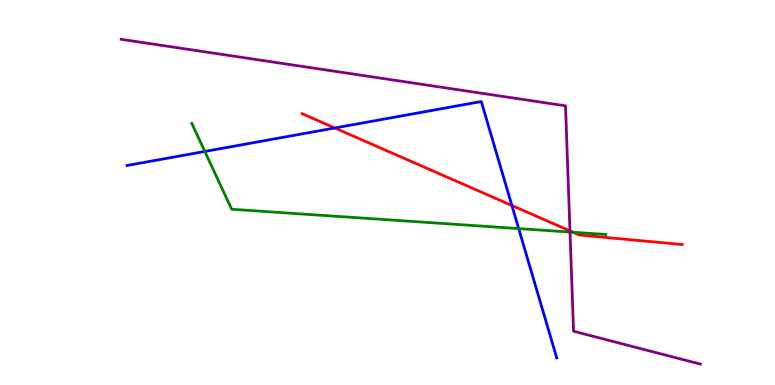[{'lines': ['blue', 'red'], 'intersections': [{'x': 4.32, 'y': 6.68}, {'x': 6.6, 'y': 4.66}]}, {'lines': ['green', 'red'], 'intersections': [{'x': 7.39, 'y': 3.97}]}, {'lines': ['purple', 'red'], 'intersections': [{'x': 7.35, 'y': 4.0}]}, {'lines': ['blue', 'green'], 'intersections': [{'x': 2.64, 'y': 6.07}, {'x': 6.69, 'y': 4.06}]}, {'lines': ['blue', 'purple'], 'intersections': []}, {'lines': ['green', 'purple'], 'intersections': [{'x': 7.35, 'y': 3.97}]}]